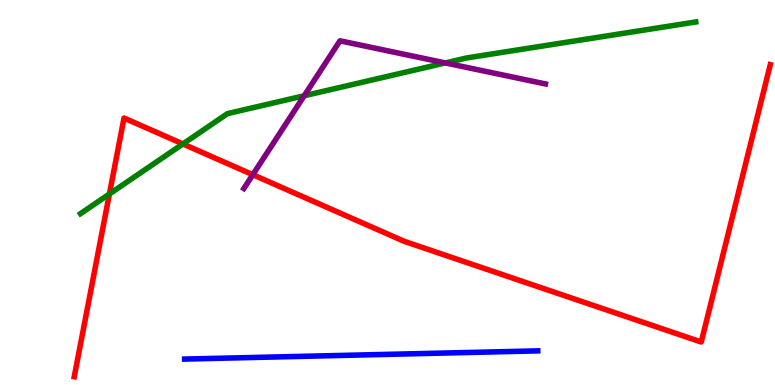[{'lines': ['blue', 'red'], 'intersections': []}, {'lines': ['green', 'red'], 'intersections': [{'x': 1.41, 'y': 4.96}, {'x': 2.36, 'y': 6.26}]}, {'lines': ['purple', 'red'], 'intersections': [{'x': 3.26, 'y': 5.46}]}, {'lines': ['blue', 'green'], 'intersections': []}, {'lines': ['blue', 'purple'], 'intersections': []}, {'lines': ['green', 'purple'], 'intersections': [{'x': 3.93, 'y': 7.51}, {'x': 5.75, 'y': 8.37}]}]